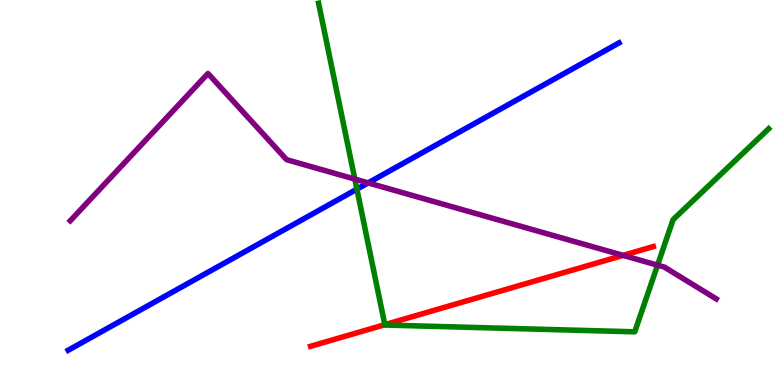[{'lines': ['blue', 'red'], 'intersections': []}, {'lines': ['green', 'red'], 'intersections': [{'x': 4.97, 'y': 1.57}]}, {'lines': ['purple', 'red'], 'intersections': [{'x': 8.04, 'y': 3.37}]}, {'lines': ['blue', 'green'], 'intersections': [{'x': 4.61, 'y': 5.09}]}, {'lines': ['blue', 'purple'], 'intersections': [{'x': 4.75, 'y': 5.25}]}, {'lines': ['green', 'purple'], 'intersections': [{'x': 4.58, 'y': 5.35}, {'x': 8.48, 'y': 3.11}]}]